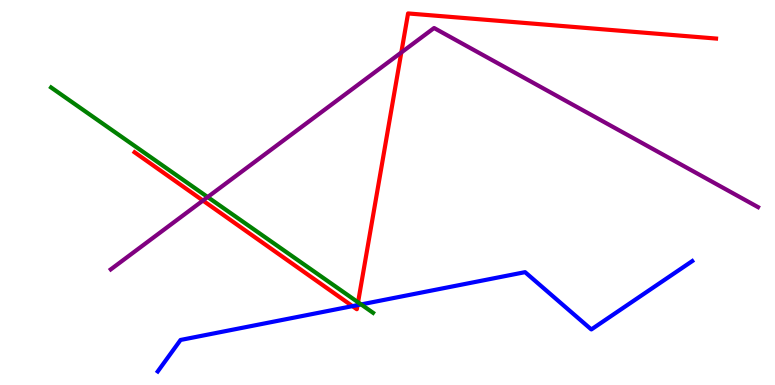[{'lines': ['blue', 'red'], 'intersections': [{'x': 4.55, 'y': 2.05}, {'x': 4.61, 'y': 2.07}]}, {'lines': ['green', 'red'], 'intersections': [{'x': 4.62, 'y': 2.15}]}, {'lines': ['purple', 'red'], 'intersections': [{'x': 2.62, 'y': 4.79}, {'x': 5.18, 'y': 8.64}]}, {'lines': ['blue', 'green'], 'intersections': [{'x': 4.66, 'y': 2.09}]}, {'lines': ['blue', 'purple'], 'intersections': []}, {'lines': ['green', 'purple'], 'intersections': [{'x': 2.68, 'y': 4.88}]}]